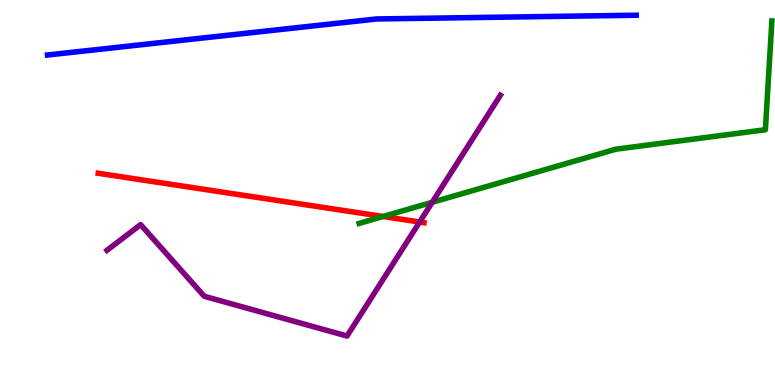[{'lines': ['blue', 'red'], 'intersections': []}, {'lines': ['green', 'red'], 'intersections': [{'x': 4.94, 'y': 4.38}]}, {'lines': ['purple', 'red'], 'intersections': [{'x': 5.41, 'y': 4.23}]}, {'lines': ['blue', 'green'], 'intersections': []}, {'lines': ['blue', 'purple'], 'intersections': []}, {'lines': ['green', 'purple'], 'intersections': [{'x': 5.58, 'y': 4.75}]}]